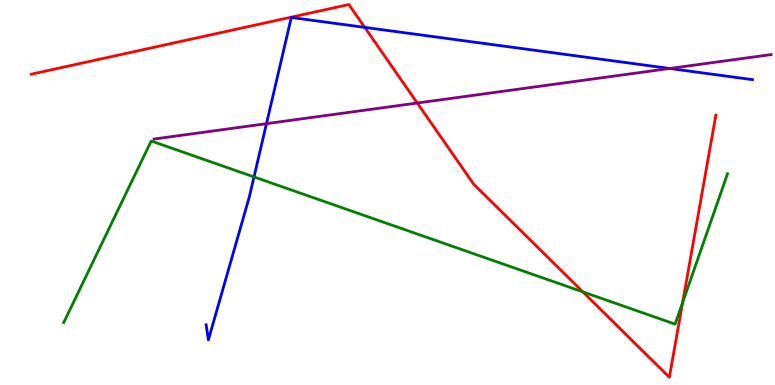[{'lines': ['blue', 'red'], 'intersections': [{'x': 4.71, 'y': 9.29}]}, {'lines': ['green', 'red'], 'intersections': [{'x': 7.52, 'y': 2.42}, {'x': 8.81, 'y': 2.14}]}, {'lines': ['purple', 'red'], 'intersections': [{'x': 5.38, 'y': 7.32}]}, {'lines': ['blue', 'green'], 'intersections': [{'x': 3.28, 'y': 5.4}]}, {'lines': ['blue', 'purple'], 'intersections': [{'x': 3.44, 'y': 6.79}, {'x': 8.64, 'y': 8.22}]}, {'lines': ['green', 'purple'], 'intersections': []}]